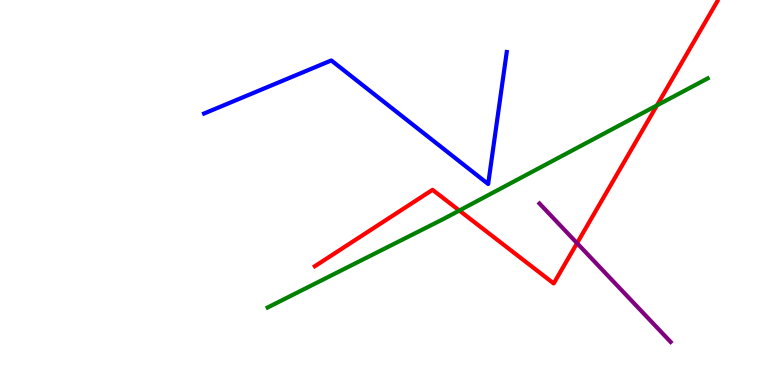[{'lines': ['blue', 'red'], 'intersections': []}, {'lines': ['green', 'red'], 'intersections': [{'x': 5.93, 'y': 4.53}, {'x': 8.48, 'y': 7.26}]}, {'lines': ['purple', 'red'], 'intersections': [{'x': 7.45, 'y': 3.68}]}, {'lines': ['blue', 'green'], 'intersections': []}, {'lines': ['blue', 'purple'], 'intersections': []}, {'lines': ['green', 'purple'], 'intersections': []}]